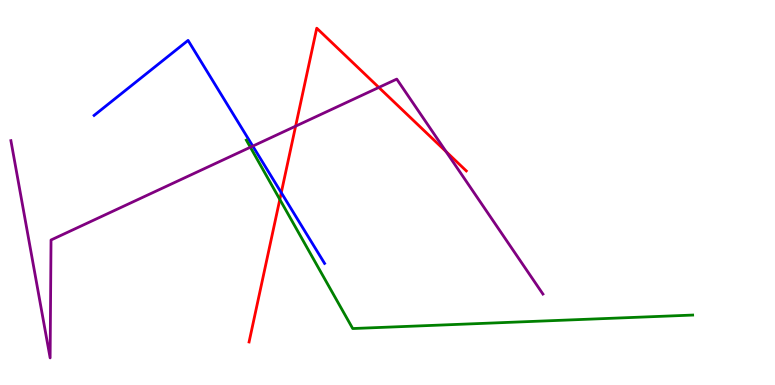[{'lines': ['blue', 'red'], 'intersections': [{'x': 3.63, 'y': 5.0}]}, {'lines': ['green', 'red'], 'intersections': [{'x': 3.61, 'y': 4.82}]}, {'lines': ['purple', 'red'], 'intersections': [{'x': 3.81, 'y': 6.72}, {'x': 4.89, 'y': 7.73}, {'x': 5.76, 'y': 6.06}]}, {'lines': ['blue', 'green'], 'intersections': []}, {'lines': ['blue', 'purple'], 'intersections': [{'x': 3.26, 'y': 6.2}]}, {'lines': ['green', 'purple'], 'intersections': [{'x': 3.23, 'y': 6.18}]}]